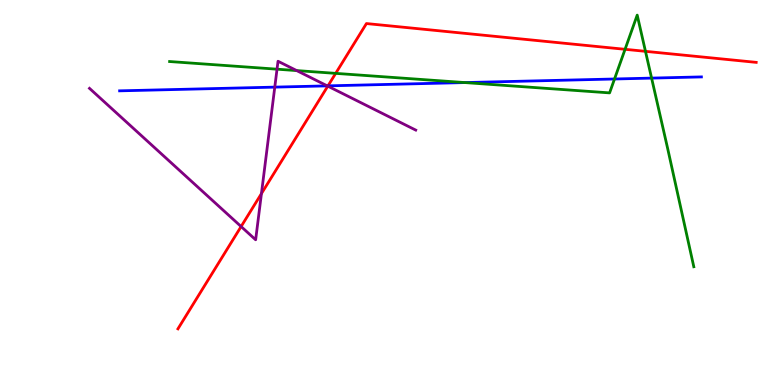[{'lines': ['blue', 'red'], 'intersections': [{'x': 4.23, 'y': 7.77}]}, {'lines': ['green', 'red'], 'intersections': [{'x': 4.33, 'y': 8.09}, {'x': 8.07, 'y': 8.72}, {'x': 8.33, 'y': 8.67}]}, {'lines': ['purple', 'red'], 'intersections': [{'x': 3.11, 'y': 4.12}, {'x': 3.37, 'y': 4.97}, {'x': 4.23, 'y': 7.76}]}, {'lines': ['blue', 'green'], 'intersections': [{'x': 6.0, 'y': 7.86}, {'x': 7.93, 'y': 7.95}, {'x': 8.41, 'y': 7.97}]}, {'lines': ['blue', 'purple'], 'intersections': [{'x': 3.55, 'y': 7.74}, {'x': 4.22, 'y': 7.77}]}, {'lines': ['green', 'purple'], 'intersections': [{'x': 3.57, 'y': 8.2}, {'x': 3.83, 'y': 8.17}]}]